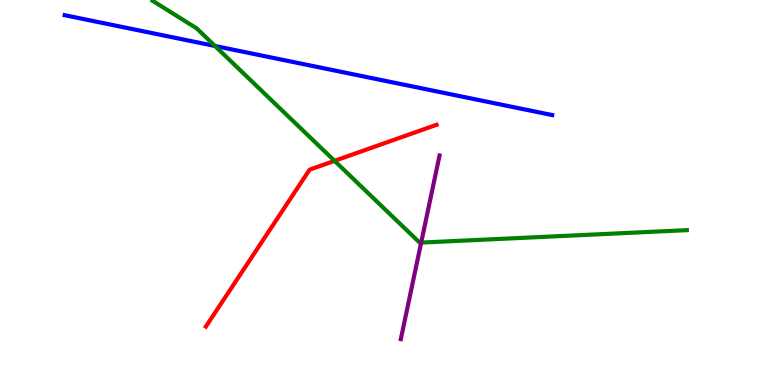[{'lines': ['blue', 'red'], 'intersections': []}, {'lines': ['green', 'red'], 'intersections': [{'x': 4.32, 'y': 5.82}]}, {'lines': ['purple', 'red'], 'intersections': []}, {'lines': ['blue', 'green'], 'intersections': [{'x': 2.77, 'y': 8.81}]}, {'lines': ['blue', 'purple'], 'intersections': []}, {'lines': ['green', 'purple'], 'intersections': [{'x': 5.43, 'y': 3.7}]}]